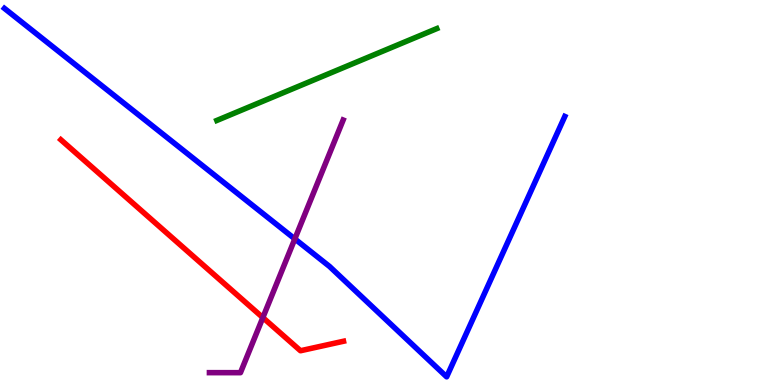[{'lines': ['blue', 'red'], 'intersections': []}, {'lines': ['green', 'red'], 'intersections': []}, {'lines': ['purple', 'red'], 'intersections': [{'x': 3.39, 'y': 1.75}]}, {'lines': ['blue', 'green'], 'intersections': []}, {'lines': ['blue', 'purple'], 'intersections': [{'x': 3.8, 'y': 3.79}]}, {'lines': ['green', 'purple'], 'intersections': []}]